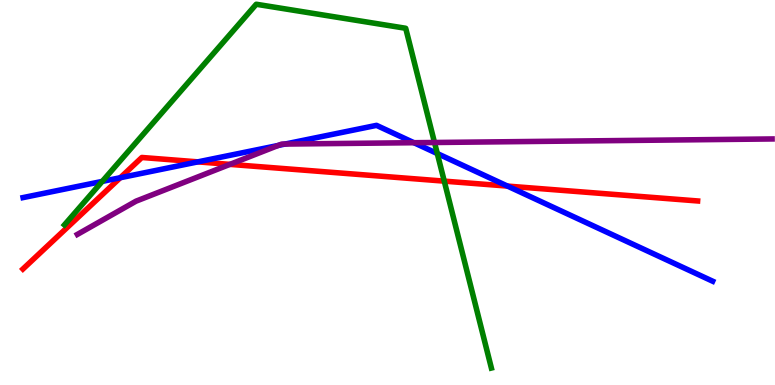[{'lines': ['blue', 'red'], 'intersections': [{'x': 1.55, 'y': 5.38}, {'x': 2.55, 'y': 5.8}, {'x': 6.55, 'y': 5.17}]}, {'lines': ['green', 'red'], 'intersections': [{'x': 5.73, 'y': 5.3}]}, {'lines': ['purple', 'red'], 'intersections': [{'x': 2.97, 'y': 5.73}]}, {'lines': ['blue', 'green'], 'intersections': [{'x': 1.32, 'y': 5.29}, {'x': 5.64, 'y': 6.01}]}, {'lines': ['blue', 'purple'], 'intersections': [{'x': 3.59, 'y': 6.22}, {'x': 3.68, 'y': 6.26}, {'x': 5.34, 'y': 6.29}]}, {'lines': ['green', 'purple'], 'intersections': [{'x': 5.61, 'y': 6.3}]}]